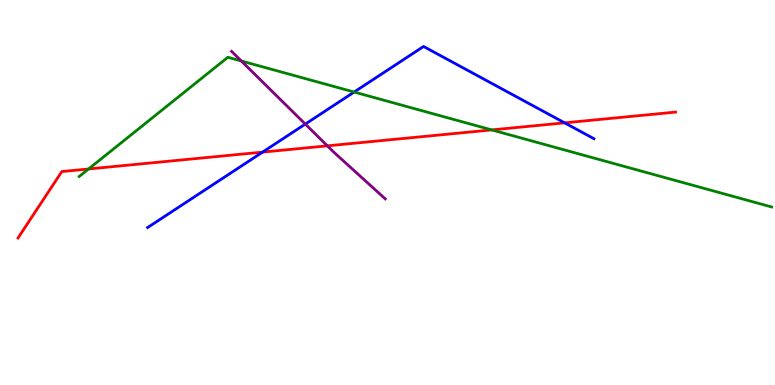[{'lines': ['blue', 'red'], 'intersections': [{'x': 3.39, 'y': 6.05}, {'x': 7.29, 'y': 6.81}]}, {'lines': ['green', 'red'], 'intersections': [{'x': 1.14, 'y': 5.61}, {'x': 6.34, 'y': 6.63}]}, {'lines': ['purple', 'red'], 'intersections': [{'x': 4.22, 'y': 6.21}]}, {'lines': ['blue', 'green'], 'intersections': [{'x': 4.57, 'y': 7.61}]}, {'lines': ['blue', 'purple'], 'intersections': [{'x': 3.94, 'y': 6.78}]}, {'lines': ['green', 'purple'], 'intersections': [{'x': 3.11, 'y': 8.42}]}]